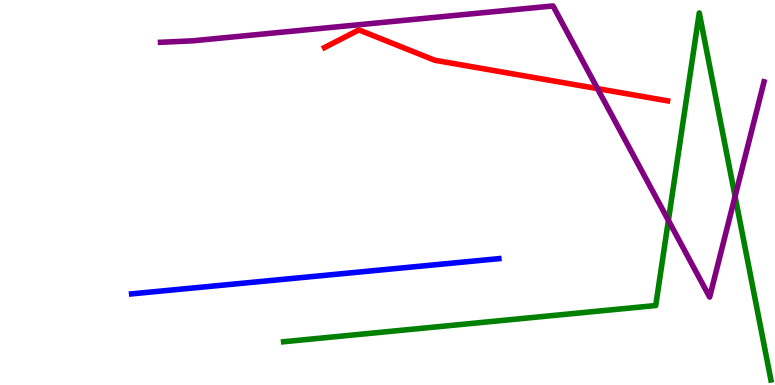[{'lines': ['blue', 'red'], 'intersections': []}, {'lines': ['green', 'red'], 'intersections': []}, {'lines': ['purple', 'red'], 'intersections': [{'x': 7.71, 'y': 7.7}]}, {'lines': ['blue', 'green'], 'intersections': []}, {'lines': ['blue', 'purple'], 'intersections': []}, {'lines': ['green', 'purple'], 'intersections': [{'x': 8.62, 'y': 4.28}, {'x': 9.48, 'y': 4.9}]}]